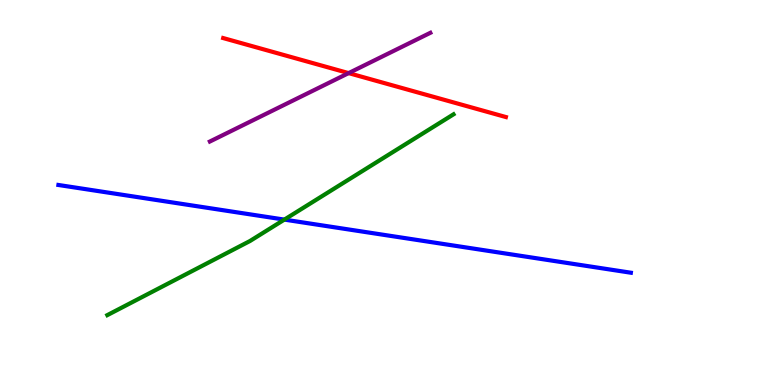[{'lines': ['blue', 'red'], 'intersections': []}, {'lines': ['green', 'red'], 'intersections': []}, {'lines': ['purple', 'red'], 'intersections': [{'x': 4.5, 'y': 8.1}]}, {'lines': ['blue', 'green'], 'intersections': [{'x': 3.67, 'y': 4.3}]}, {'lines': ['blue', 'purple'], 'intersections': []}, {'lines': ['green', 'purple'], 'intersections': []}]